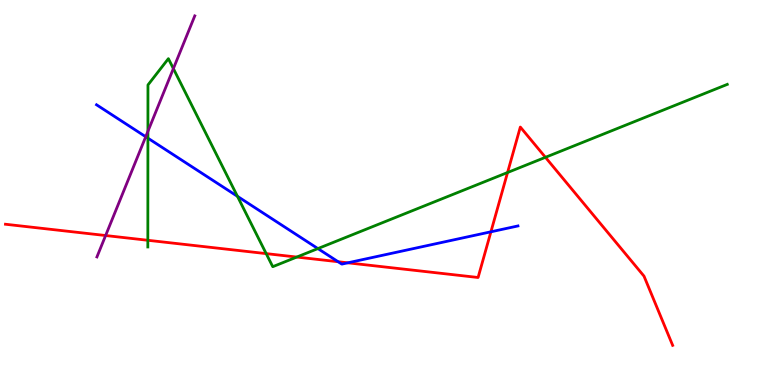[{'lines': ['blue', 'red'], 'intersections': [{'x': 4.36, 'y': 3.2}, {'x': 4.49, 'y': 3.17}, {'x': 6.33, 'y': 3.98}]}, {'lines': ['green', 'red'], 'intersections': [{'x': 1.91, 'y': 3.76}, {'x': 3.43, 'y': 3.41}, {'x': 3.83, 'y': 3.32}, {'x': 6.55, 'y': 5.52}, {'x': 7.04, 'y': 5.91}]}, {'lines': ['purple', 'red'], 'intersections': [{'x': 1.36, 'y': 3.88}]}, {'lines': ['blue', 'green'], 'intersections': [{'x': 1.91, 'y': 6.41}, {'x': 3.06, 'y': 4.9}, {'x': 4.1, 'y': 3.54}]}, {'lines': ['blue', 'purple'], 'intersections': [{'x': 1.88, 'y': 6.45}]}, {'lines': ['green', 'purple'], 'intersections': [{'x': 1.91, 'y': 6.59}, {'x': 2.24, 'y': 8.22}]}]